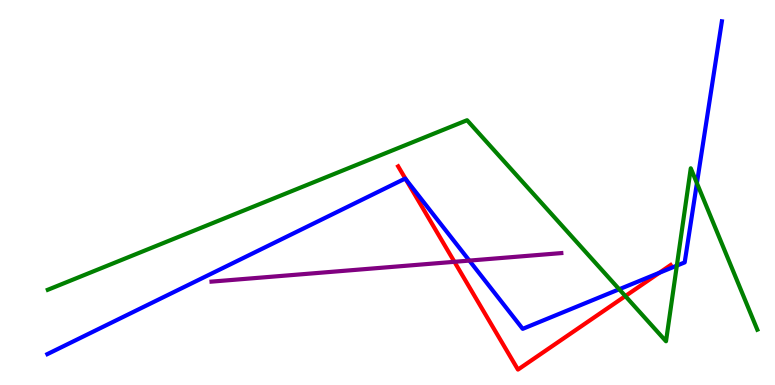[{'lines': ['blue', 'red'], 'intersections': [{'x': 5.24, 'y': 5.34}, {'x': 8.51, 'y': 2.91}]}, {'lines': ['green', 'red'], 'intersections': [{'x': 8.07, 'y': 2.31}]}, {'lines': ['purple', 'red'], 'intersections': [{'x': 5.86, 'y': 3.2}]}, {'lines': ['blue', 'green'], 'intersections': [{'x': 7.99, 'y': 2.49}, {'x': 8.73, 'y': 3.1}, {'x': 8.99, 'y': 5.24}]}, {'lines': ['blue', 'purple'], 'intersections': [{'x': 6.06, 'y': 3.23}]}, {'lines': ['green', 'purple'], 'intersections': []}]